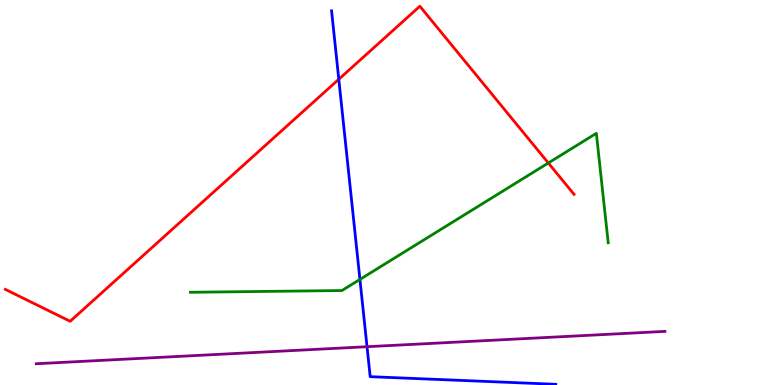[{'lines': ['blue', 'red'], 'intersections': [{'x': 4.37, 'y': 7.94}]}, {'lines': ['green', 'red'], 'intersections': [{'x': 7.08, 'y': 5.77}]}, {'lines': ['purple', 'red'], 'intersections': []}, {'lines': ['blue', 'green'], 'intersections': [{'x': 4.64, 'y': 2.74}]}, {'lines': ['blue', 'purple'], 'intersections': [{'x': 4.74, 'y': 0.994}]}, {'lines': ['green', 'purple'], 'intersections': []}]